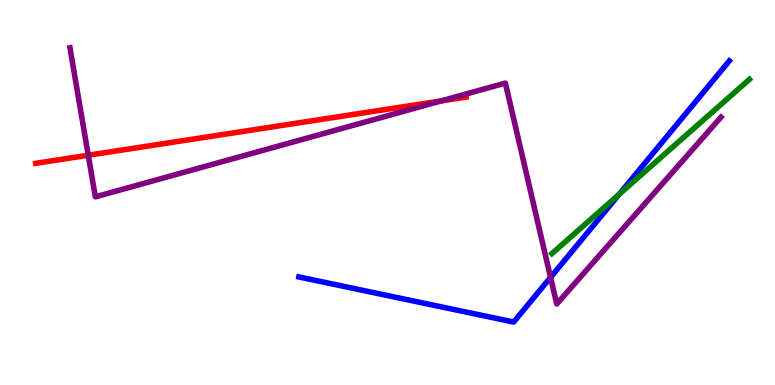[{'lines': ['blue', 'red'], 'intersections': []}, {'lines': ['green', 'red'], 'intersections': []}, {'lines': ['purple', 'red'], 'intersections': [{'x': 1.14, 'y': 5.97}, {'x': 5.69, 'y': 7.38}]}, {'lines': ['blue', 'green'], 'intersections': [{'x': 7.99, 'y': 4.95}]}, {'lines': ['blue', 'purple'], 'intersections': [{'x': 7.1, 'y': 2.8}]}, {'lines': ['green', 'purple'], 'intersections': []}]